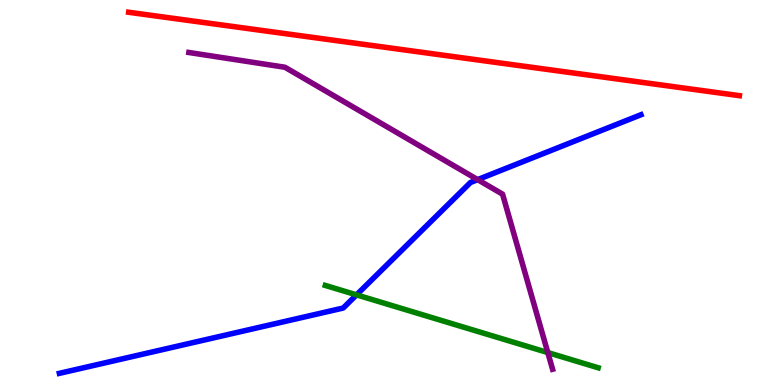[{'lines': ['blue', 'red'], 'intersections': []}, {'lines': ['green', 'red'], 'intersections': []}, {'lines': ['purple', 'red'], 'intersections': []}, {'lines': ['blue', 'green'], 'intersections': [{'x': 4.6, 'y': 2.34}]}, {'lines': ['blue', 'purple'], 'intersections': [{'x': 6.16, 'y': 5.33}]}, {'lines': ['green', 'purple'], 'intersections': [{'x': 7.07, 'y': 0.842}]}]